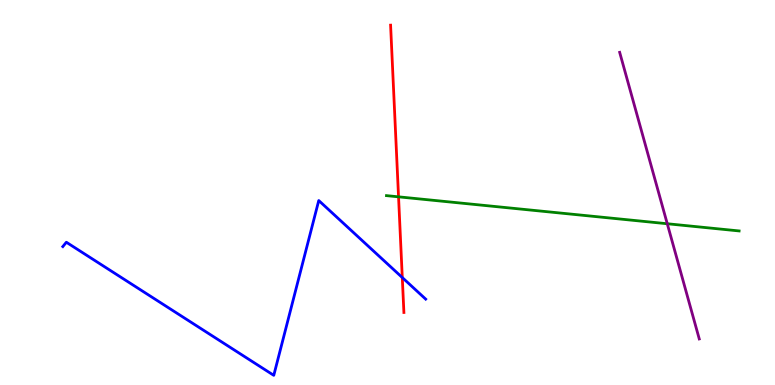[{'lines': ['blue', 'red'], 'intersections': [{'x': 5.19, 'y': 2.79}]}, {'lines': ['green', 'red'], 'intersections': [{'x': 5.14, 'y': 4.89}]}, {'lines': ['purple', 'red'], 'intersections': []}, {'lines': ['blue', 'green'], 'intersections': []}, {'lines': ['blue', 'purple'], 'intersections': []}, {'lines': ['green', 'purple'], 'intersections': [{'x': 8.61, 'y': 4.19}]}]